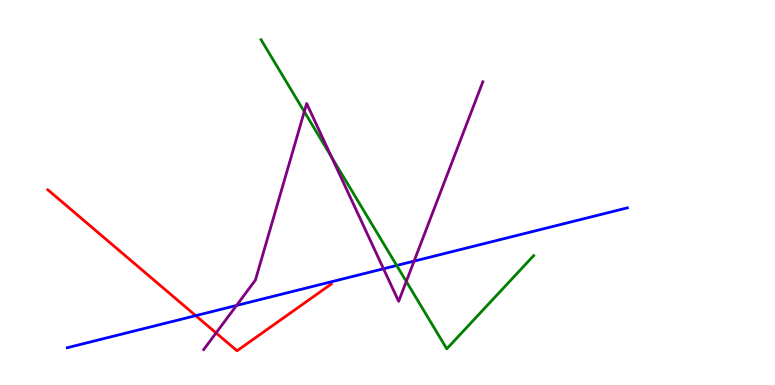[{'lines': ['blue', 'red'], 'intersections': [{'x': 2.53, 'y': 1.8}]}, {'lines': ['green', 'red'], 'intersections': []}, {'lines': ['purple', 'red'], 'intersections': [{'x': 2.79, 'y': 1.35}]}, {'lines': ['blue', 'green'], 'intersections': [{'x': 5.12, 'y': 3.1}]}, {'lines': ['blue', 'purple'], 'intersections': [{'x': 3.05, 'y': 2.07}, {'x': 4.95, 'y': 3.02}, {'x': 5.34, 'y': 3.22}]}, {'lines': ['green', 'purple'], 'intersections': [{'x': 3.93, 'y': 7.1}, {'x': 4.28, 'y': 5.92}, {'x': 5.24, 'y': 2.69}]}]